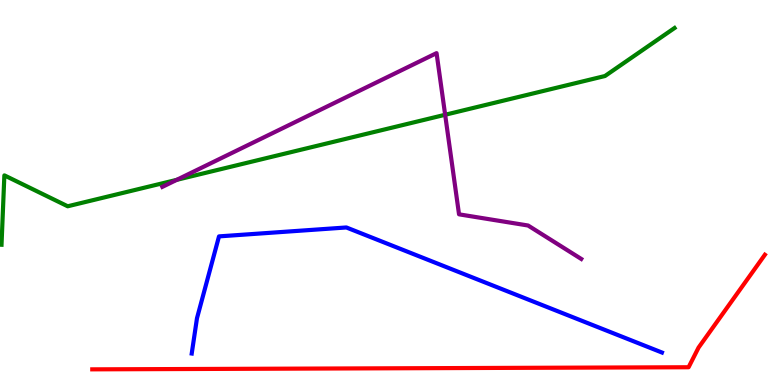[{'lines': ['blue', 'red'], 'intersections': []}, {'lines': ['green', 'red'], 'intersections': []}, {'lines': ['purple', 'red'], 'intersections': []}, {'lines': ['blue', 'green'], 'intersections': []}, {'lines': ['blue', 'purple'], 'intersections': []}, {'lines': ['green', 'purple'], 'intersections': [{'x': 2.28, 'y': 5.33}, {'x': 5.74, 'y': 7.02}]}]